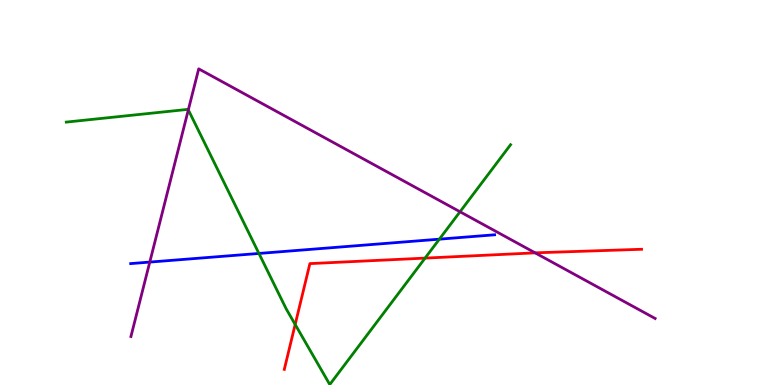[{'lines': ['blue', 'red'], 'intersections': []}, {'lines': ['green', 'red'], 'intersections': [{'x': 3.81, 'y': 1.57}, {'x': 5.48, 'y': 3.3}]}, {'lines': ['purple', 'red'], 'intersections': [{'x': 6.91, 'y': 3.43}]}, {'lines': ['blue', 'green'], 'intersections': [{'x': 3.34, 'y': 3.42}, {'x': 5.67, 'y': 3.79}]}, {'lines': ['blue', 'purple'], 'intersections': [{'x': 1.93, 'y': 3.19}]}, {'lines': ['green', 'purple'], 'intersections': [{'x': 2.43, 'y': 7.15}, {'x': 5.94, 'y': 4.5}]}]